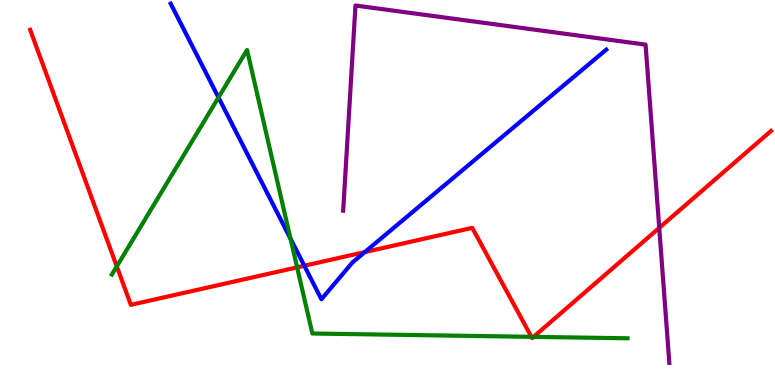[{'lines': ['blue', 'red'], 'intersections': [{'x': 3.93, 'y': 3.1}, {'x': 4.71, 'y': 3.45}]}, {'lines': ['green', 'red'], 'intersections': [{'x': 1.51, 'y': 3.08}, {'x': 3.83, 'y': 3.06}, {'x': 6.86, 'y': 1.25}, {'x': 6.88, 'y': 1.25}]}, {'lines': ['purple', 'red'], 'intersections': [{'x': 8.51, 'y': 4.08}]}, {'lines': ['blue', 'green'], 'intersections': [{'x': 2.82, 'y': 7.47}, {'x': 3.75, 'y': 3.8}]}, {'lines': ['blue', 'purple'], 'intersections': []}, {'lines': ['green', 'purple'], 'intersections': []}]